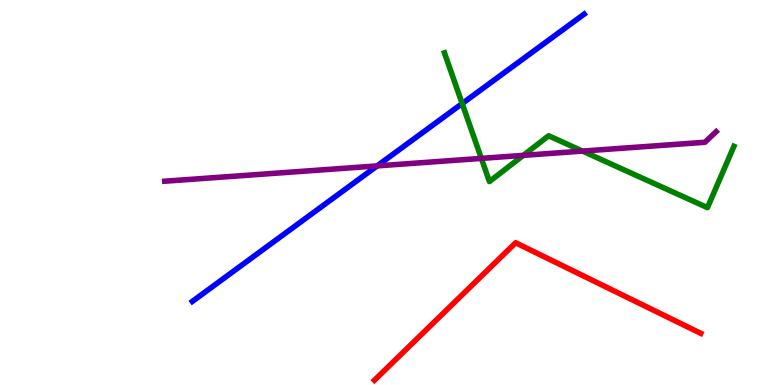[{'lines': ['blue', 'red'], 'intersections': []}, {'lines': ['green', 'red'], 'intersections': []}, {'lines': ['purple', 'red'], 'intersections': []}, {'lines': ['blue', 'green'], 'intersections': [{'x': 5.96, 'y': 7.31}]}, {'lines': ['blue', 'purple'], 'intersections': [{'x': 4.87, 'y': 5.69}]}, {'lines': ['green', 'purple'], 'intersections': [{'x': 6.21, 'y': 5.89}, {'x': 6.75, 'y': 5.96}, {'x': 7.52, 'y': 6.08}]}]